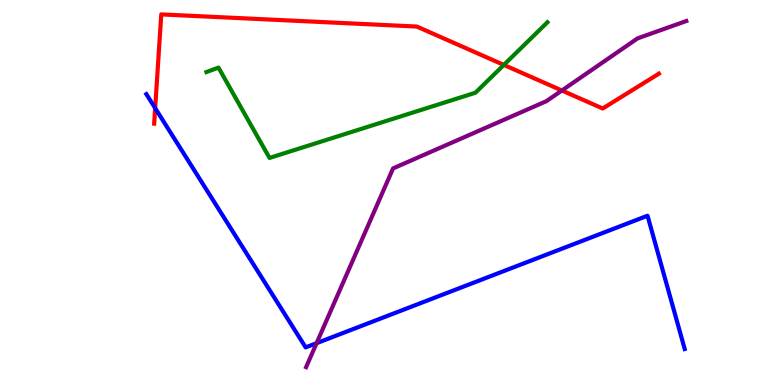[{'lines': ['blue', 'red'], 'intersections': [{'x': 2.0, 'y': 7.19}]}, {'lines': ['green', 'red'], 'intersections': [{'x': 6.5, 'y': 8.31}]}, {'lines': ['purple', 'red'], 'intersections': [{'x': 7.25, 'y': 7.65}]}, {'lines': ['blue', 'green'], 'intersections': []}, {'lines': ['blue', 'purple'], 'intersections': [{'x': 4.08, 'y': 1.09}]}, {'lines': ['green', 'purple'], 'intersections': []}]